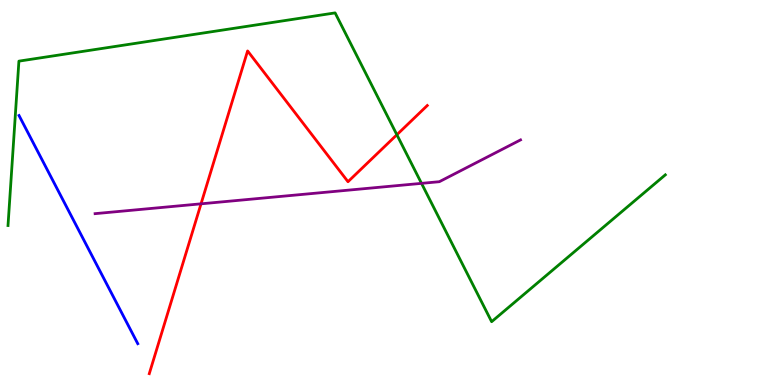[{'lines': ['blue', 'red'], 'intersections': []}, {'lines': ['green', 'red'], 'intersections': [{'x': 5.12, 'y': 6.5}]}, {'lines': ['purple', 'red'], 'intersections': [{'x': 2.59, 'y': 4.71}]}, {'lines': ['blue', 'green'], 'intersections': []}, {'lines': ['blue', 'purple'], 'intersections': []}, {'lines': ['green', 'purple'], 'intersections': [{'x': 5.44, 'y': 5.24}]}]